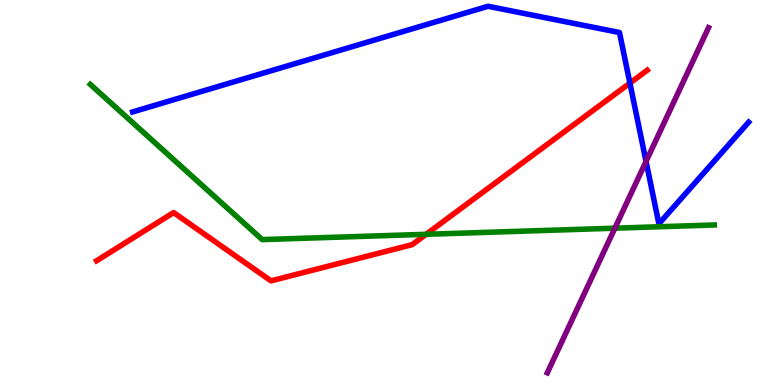[{'lines': ['blue', 'red'], 'intersections': [{'x': 8.13, 'y': 7.84}]}, {'lines': ['green', 'red'], 'intersections': [{'x': 5.5, 'y': 3.91}]}, {'lines': ['purple', 'red'], 'intersections': []}, {'lines': ['blue', 'green'], 'intersections': []}, {'lines': ['blue', 'purple'], 'intersections': [{'x': 8.34, 'y': 5.81}]}, {'lines': ['green', 'purple'], 'intersections': [{'x': 7.93, 'y': 4.07}]}]